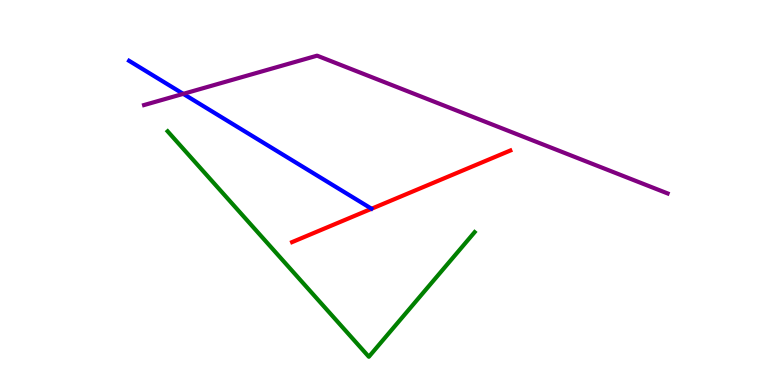[{'lines': ['blue', 'red'], 'intersections': []}, {'lines': ['green', 'red'], 'intersections': []}, {'lines': ['purple', 'red'], 'intersections': []}, {'lines': ['blue', 'green'], 'intersections': []}, {'lines': ['blue', 'purple'], 'intersections': [{'x': 2.36, 'y': 7.56}]}, {'lines': ['green', 'purple'], 'intersections': []}]